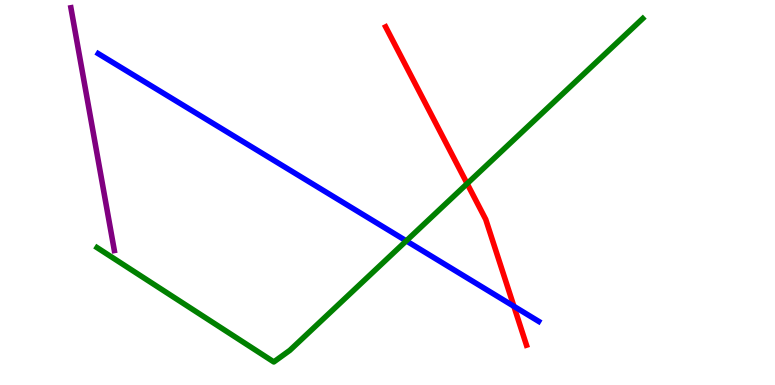[{'lines': ['blue', 'red'], 'intersections': [{'x': 6.63, 'y': 2.04}]}, {'lines': ['green', 'red'], 'intersections': [{'x': 6.03, 'y': 5.23}]}, {'lines': ['purple', 'red'], 'intersections': []}, {'lines': ['blue', 'green'], 'intersections': [{'x': 5.24, 'y': 3.74}]}, {'lines': ['blue', 'purple'], 'intersections': []}, {'lines': ['green', 'purple'], 'intersections': []}]